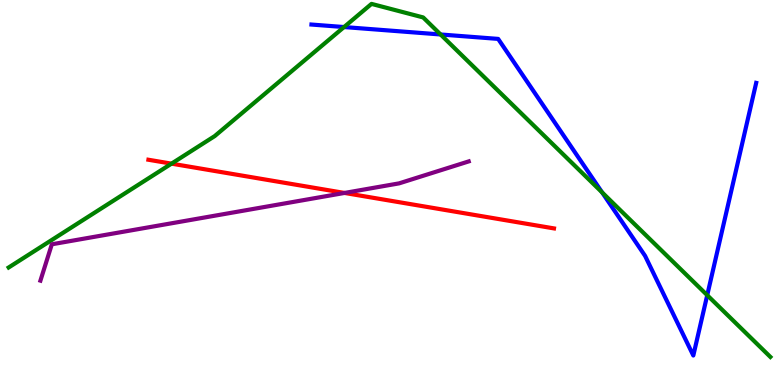[{'lines': ['blue', 'red'], 'intersections': []}, {'lines': ['green', 'red'], 'intersections': [{'x': 2.21, 'y': 5.75}]}, {'lines': ['purple', 'red'], 'intersections': [{'x': 4.45, 'y': 4.99}]}, {'lines': ['blue', 'green'], 'intersections': [{'x': 4.44, 'y': 9.3}, {'x': 5.68, 'y': 9.1}, {'x': 7.77, 'y': 5.0}, {'x': 9.13, 'y': 2.33}]}, {'lines': ['blue', 'purple'], 'intersections': []}, {'lines': ['green', 'purple'], 'intersections': []}]